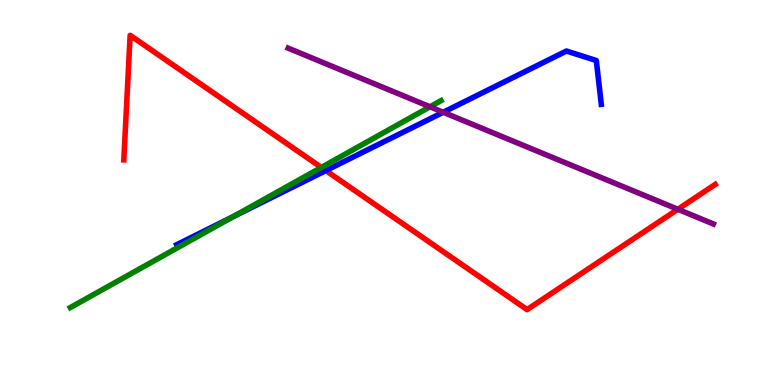[{'lines': ['blue', 'red'], 'intersections': [{'x': 4.21, 'y': 5.57}]}, {'lines': ['green', 'red'], 'intersections': [{'x': 4.15, 'y': 5.65}]}, {'lines': ['purple', 'red'], 'intersections': [{'x': 8.75, 'y': 4.56}]}, {'lines': ['blue', 'green'], 'intersections': [{'x': 3.01, 'y': 4.37}]}, {'lines': ['blue', 'purple'], 'intersections': [{'x': 5.72, 'y': 7.08}]}, {'lines': ['green', 'purple'], 'intersections': [{'x': 5.55, 'y': 7.23}]}]